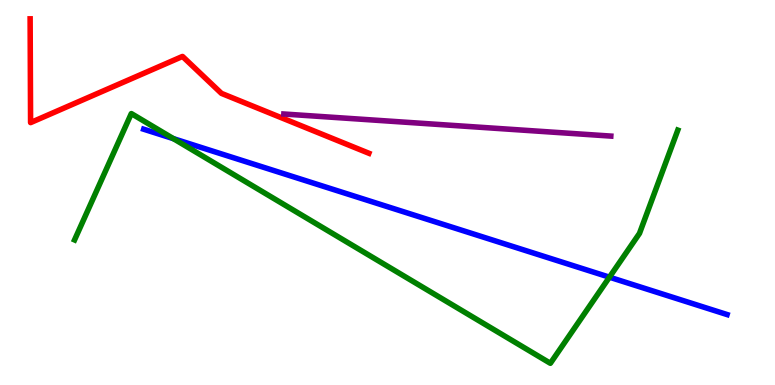[{'lines': ['blue', 'red'], 'intersections': []}, {'lines': ['green', 'red'], 'intersections': []}, {'lines': ['purple', 'red'], 'intersections': []}, {'lines': ['blue', 'green'], 'intersections': [{'x': 2.24, 'y': 6.4}, {'x': 7.86, 'y': 2.8}]}, {'lines': ['blue', 'purple'], 'intersections': []}, {'lines': ['green', 'purple'], 'intersections': []}]